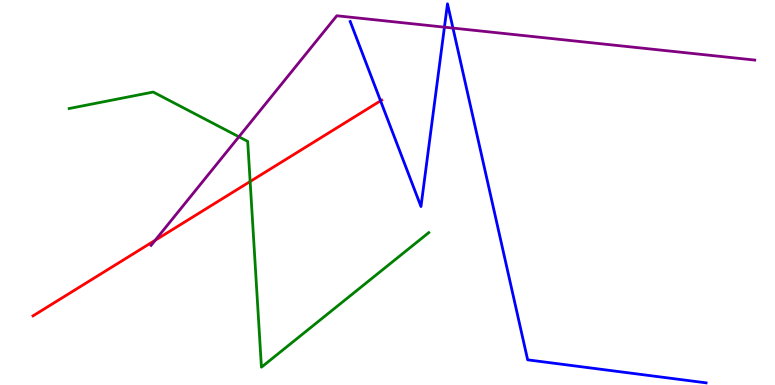[{'lines': ['blue', 'red'], 'intersections': [{'x': 4.91, 'y': 7.38}]}, {'lines': ['green', 'red'], 'intersections': [{'x': 3.23, 'y': 5.29}]}, {'lines': ['purple', 'red'], 'intersections': [{'x': 2.0, 'y': 3.76}]}, {'lines': ['blue', 'green'], 'intersections': []}, {'lines': ['blue', 'purple'], 'intersections': [{'x': 5.73, 'y': 9.29}, {'x': 5.84, 'y': 9.27}]}, {'lines': ['green', 'purple'], 'intersections': [{'x': 3.08, 'y': 6.45}]}]